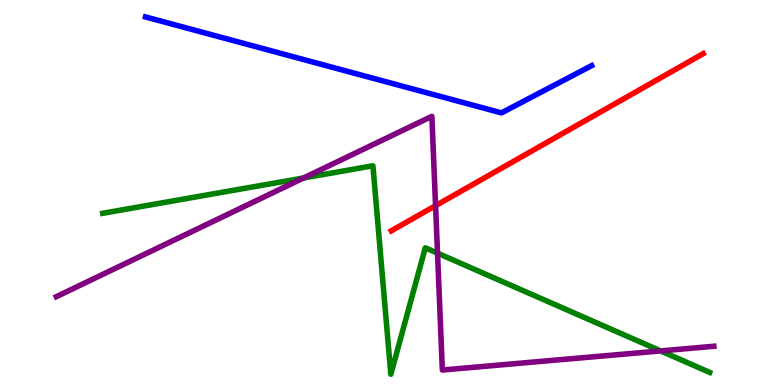[{'lines': ['blue', 'red'], 'intersections': []}, {'lines': ['green', 'red'], 'intersections': []}, {'lines': ['purple', 'red'], 'intersections': [{'x': 5.62, 'y': 4.66}]}, {'lines': ['blue', 'green'], 'intersections': []}, {'lines': ['blue', 'purple'], 'intersections': []}, {'lines': ['green', 'purple'], 'intersections': [{'x': 3.92, 'y': 5.38}, {'x': 5.65, 'y': 3.42}, {'x': 8.52, 'y': 0.885}]}]